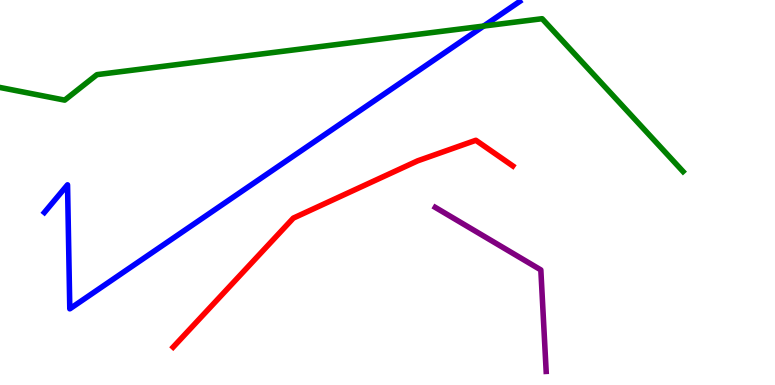[{'lines': ['blue', 'red'], 'intersections': []}, {'lines': ['green', 'red'], 'intersections': []}, {'lines': ['purple', 'red'], 'intersections': []}, {'lines': ['blue', 'green'], 'intersections': [{'x': 6.24, 'y': 9.32}]}, {'lines': ['blue', 'purple'], 'intersections': []}, {'lines': ['green', 'purple'], 'intersections': []}]